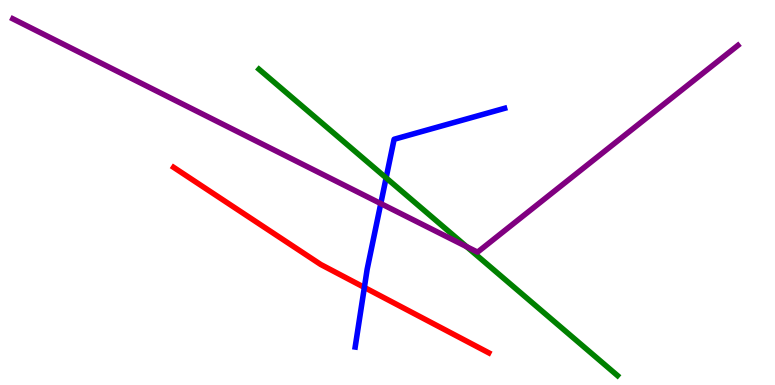[{'lines': ['blue', 'red'], 'intersections': [{'x': 4.7, 'y': 2.53}]}, {'lines': ['green', 'red'], 'intersections': []}, {'lines': ['purple', 'red'], 'intersections': []}, {'lines': ['blue', 'green'], 'intersections': [{'x': 4.98, 'y': 5.38}]}, {'lines': ['blue', 'purple'], 'intersections': [{'x': 4.91, 'y': 4.71}]}, {'lines': ['green', 'purple'], 'intersections': [{'x': 6.02, 'y': 3.59}]}]